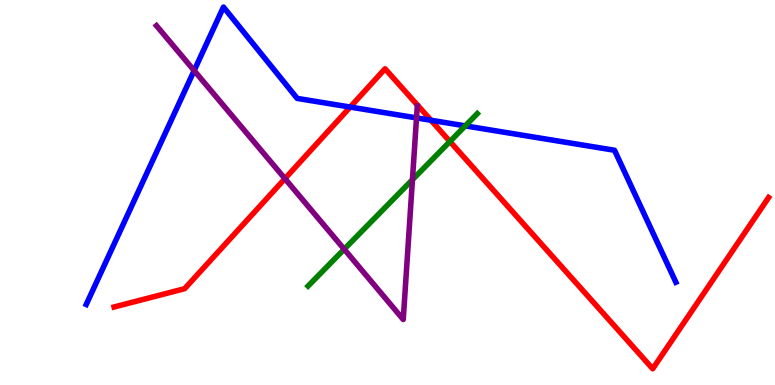[{'lines': ['blue', 'red'], 'intersections': [{'x': 4.52, 'y': 7.22}, {'x': 5.56, 'y': 6.88}]}, {'lines': ['green', 'red'], 'intersections': [{'x': 5.81, 'y': 6.32}]}, {'lines': ['purple', 'red'], 'intersections': [{'x': 3.68, 'y': 5.36}]}, {'lines': ['blue', 'green'], 'intersections': [{'x': 6.0, 'y': 6.73}]}, {'lines': ['blue', 'purple'], 'intersections': [{'x': 2.51, 'y': 8.17}, {'x': 5.37, 'y': 6.94}]}, {'lines': ['green', 'purple'], 'intersections': [{'x': 4.44, 'y': 3.53}, {'x': 5.32, 'y': 5.33}]}]